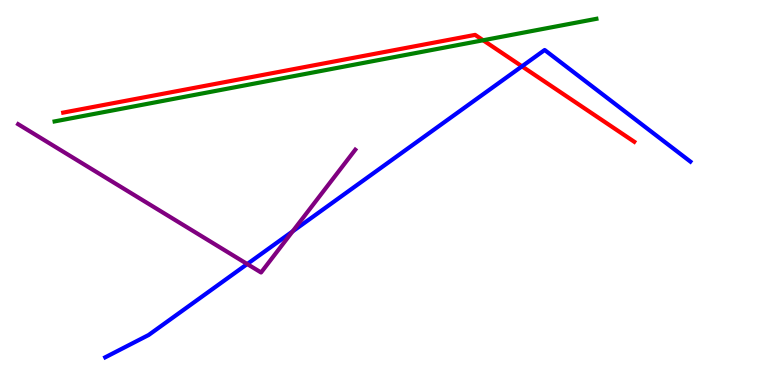[{'lines': ['blue', 'red'], 'intersections': [{'x': 6.73, 'y': 8.28}]}, {'lines': ['green', 'red'], 'intersections': [{'x': 6.23, 'y': 8.95}]}, {'lines': ['purple', 'red'], 'intersections': []}, {'lines': ['blue', 'green'], 'intersections': []}, {'lines': ['blue', 'purple'], 'intersections': [{'x': 3.19, 'y': 3.14}, {'x': 3.78, 'y': 3.99}]}, {'lines': ['green', 'purple'], 'intersections': []}]